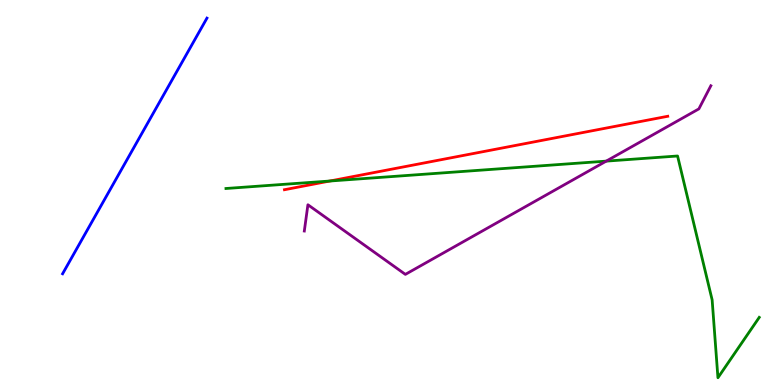[{'lines': ['blue', 'red'], 'intersections': []}, {'lines': ['green', 'red'], 'intersections': [{'x': 4.26, 'y': 5.3}]}, {'lines': ['purple', 'red'], 'intersections': []}, {'lines': ['blue', 'green'], 'intersections': []}, {'lines': ['blue', 'purple'], 'intersections': []}, {'lines': ['green', 'purple'], 'intersections': [{'x': 7.82, 'y': 5.81}]}]